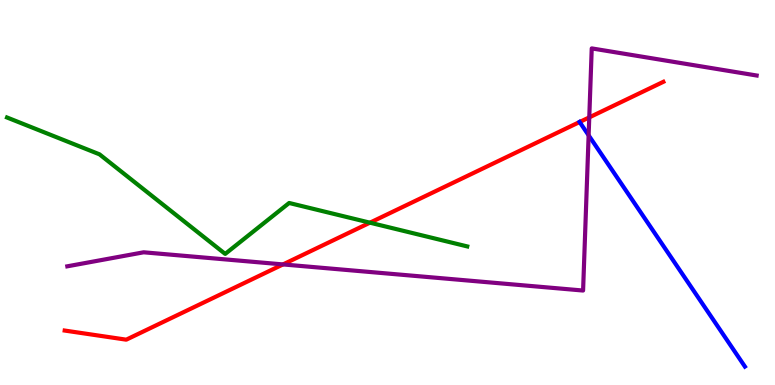[{'lines': ['blue', 'red'], 'intersections': [{'x': 7.48, 'y': 6.83}]}, {'lines': ['green', 'red'], 'intersections': [{'x': 4.77, 'y': 4.22}]}, {'lines': ['purple', 'red'], 'intersections': [{'x': 3.65, 'y': 3.13}, {'x': 7.6, 'y': 6.95}]}, {'lines': ['blue', 'green'], 'intersections': []}, {'lines': ['blue', 'purple'], 'intersections': [{'x': 7.6, 'y': 6.49}]}, {'lines': ['green', 'purple'], 'intersections': []}]